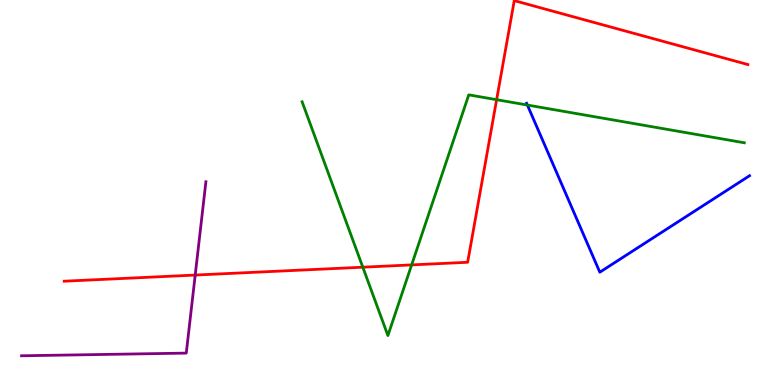[{'lines': ['blue', 'red'], 'intersections': []}, {'lines': ['green', 'red'], 'intersections': [{'x': 4.68, 'y': 3.06}, {'x': 5.31, 'y': 3.12}, {'x': 6.41, 'y': 7.41}]}, {'lines': ['purple', 'red'], 'intersections': [{'x': 2.52, 'y': 2.86}]}, {'lines': ['blue', 'green'], 'intersections': [{'x': 6.8, 'y': 7.27}]}, {'lines': ['blue', 'purple'], 'intersections': []}, {'lines': ['green', 'purple'], 'intersections': []}]